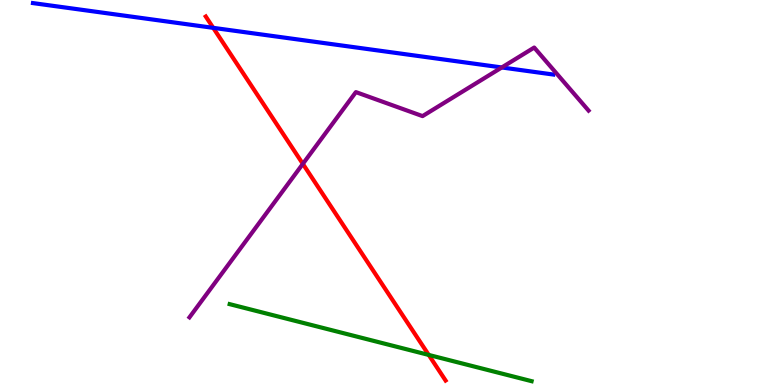[{'lines': ['blue', 'red'], 'intersections': [{'x': 2.75, 'y': 9.28}]}, {'lines': ['green', 'red'], 'intersections': [{'x': 5.53, 'y': 0.781}]}, {'lines': ['purple', 'red'], 'intersections': [{'x': 3.91, 'y': 5.74}]}, {'lines': ['blue', 'green'], 'intersections': []}, {'lines': ['blue', 'purple'], 'intersections': [{'x': 6.47, 'y': 8.25}]}, {'lines': ['green', 'purple'], 'intersections': []}]